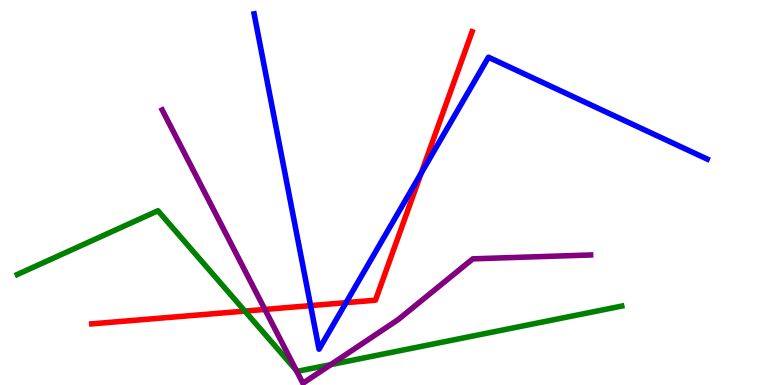[{'lines': ['blue', 'red'], 'intersections': [{'x': 4.01, 'y': 2.06}, {'x': 4.47, 'y': 2.14}, {'x': 5.43, 'y': 5.5}]}, {'lines': ['green', 'red'], 'intersections': [{'x': 3.16, 'y': 1.92}]}, {'lines': ['purple', 'red'], 'intersections': [{'x': 3.42, 'y': 1.96}]}, {'lines': ['blue', 'green'], 'intersections': []}, {'lines': ['blue', 'purple'], 'intersections': []}, {'lines': ['green', 'purple'], 'intersections': [{'x': 3.82, 'y': 0.379}, {'x': 4.27, 'y': 0.53}]}]